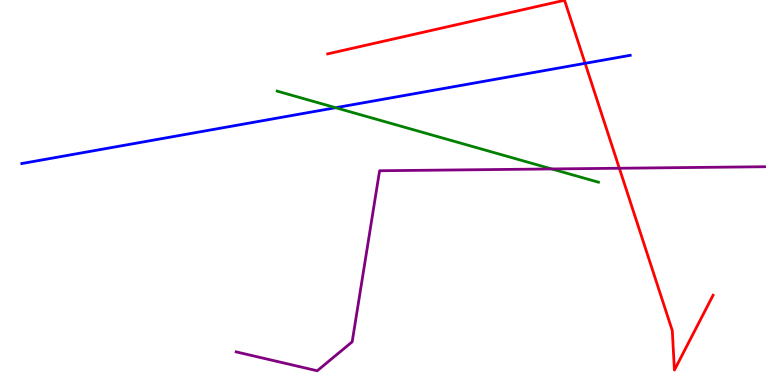[{'lines': ['blue', 'red'], 'intersections': [{'x': 7.55, 'y': 8.35}]}, {'lines': ['green', 'red'], 'intersections': []}, {'lines': ['purple', 'red'], 'intersections': [{'x': 7.99, 'y': 5.63}]}, {'lines': ['blue', 'green'], 'intersections': [{'x': 4.33, 'y': 7.2}]}, {'lines': ['blue', 'purple'], 'intersections': []}, {'lines': ['green', 'purple'], 'intersections': [{'x': 7.12, 'y': 5.61}]}]